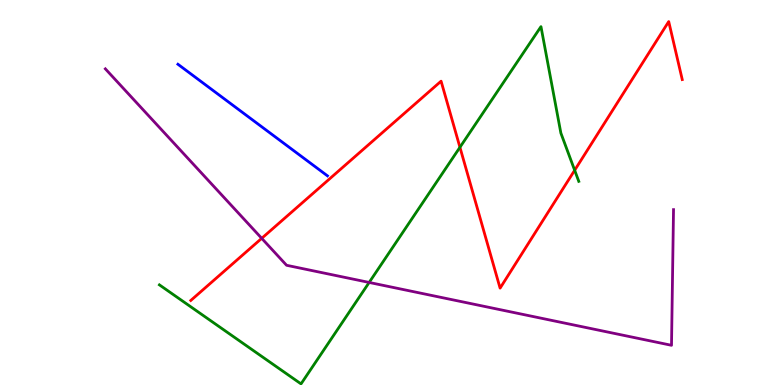[{'lines': ['blue', 'red'], 'intersections': []}, {'lines': ['green', 'red'], 'intersections': [{'x': 5.93, 'y': 6.17}, {'x': 7.42, 'y': 5.58}]}, {'lines': ['purple', 'red'], 'intersections': [{'x': 3.38, 'y': 3.81}]}, {'lines': ['blue', 'green'], 'intersections': []}, {'lines': ['blue', 'purple'], 'intersections': []}, {'lines': ['green', 'purple'], 'intersections': [{'x': 4.76, 'y': 2.66}]}]